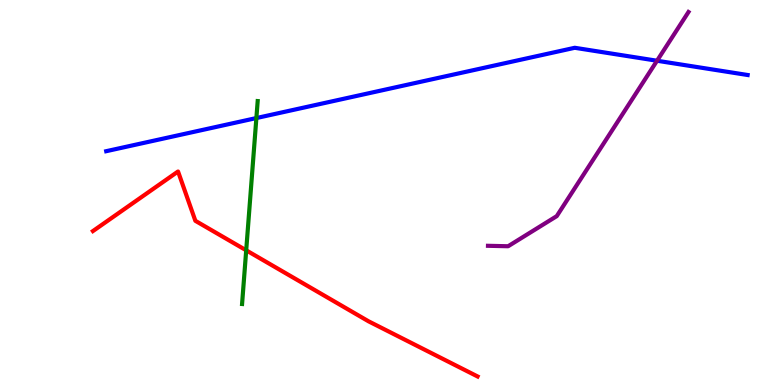[{'lines': ['blue', 'red'], 'intersections': []}, {'lines': ['green', 'red'], 'intersections': [{'x': 3.18, 'y': 3.5}]}, {'lines': ['purple', 'red'], 'intersections': []}, {'lines': ['blue', 'green'], 'intersections': [{'x': 3.31, 'y': 6.93}]}, {'lines': ['blue', 'purple'], 'intersections': [{'x': 8.48, 'y': 8.42}]}, {'lines': ['green', 'purple'], 'intersections': []}]